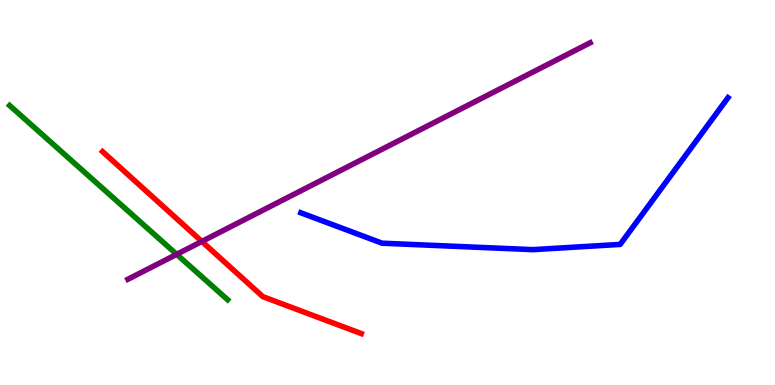[{'lines': ['blue', 'red'], 'intersections': []}, {'lines': ['green', 'red'], 'intersections': []}, {'lines': ['purple', 'red'], 'intersections': [{'x': 2.6, 'y': 3.73}]}, {'lines': ['blue', 'green'], 'intersections': []}, {'lines': ['blue', 'purple'], 'intersections': []}, {'lines': ['green', 'purple'], 'intersections': [{'x': 2.28, 'y': 3.39}]}]